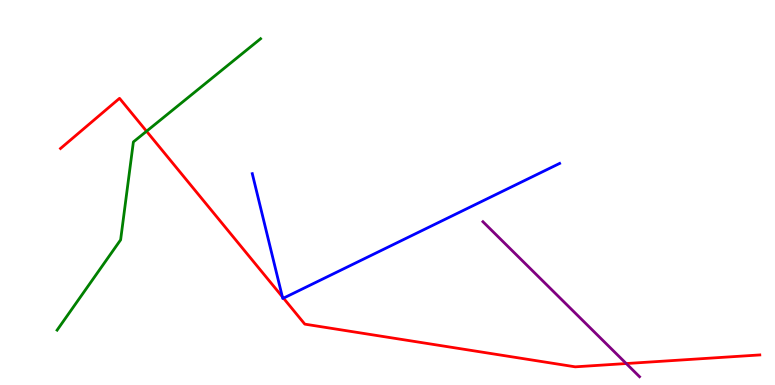[{'lines': ['blue', 'red'], 'intersections': [{'x': 3.64, 'y': 2.29}, {'x': 3.66, 'y': 2.26}]}, {'lines': ['green', 'red'], 'intersections': [{'x': 1.89, 'y': 6.59}]}, {'lines': ['purple', 'red'], 'intersections': [{'x': 8.08, 'y': 0.557}]}, {'lines': ['blue', 'green'], 'intersections': []}, {'lines': ['blue', 'purple'], 'intersections': []}, {'lines': ['green', 'purple'], 'intersections': []}]